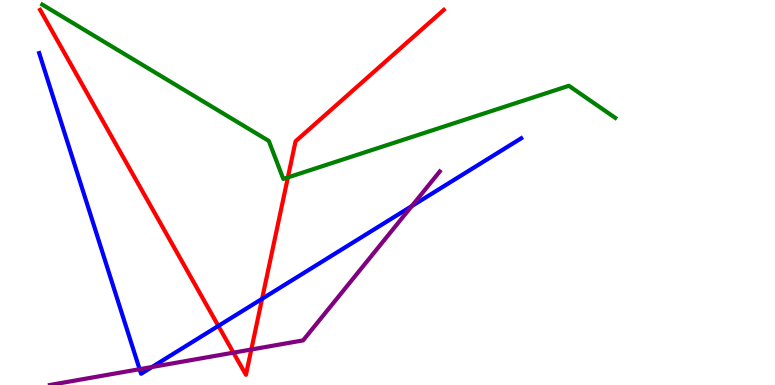[{'lines': ['blue', 'red'], 'intersections': [{'x': 2.82, 'y': 1.53}, {'x': 3.38, 'y': 2.24}]}, {'lines': ['green', 'red'], 'intersections': [{'x': 3.71, 'y': 5.39}]}, {'lines': ['purple', 'red'], 'intersections': [{'x': 3.01, 'y': 0.84}, {'x': 3.24, 'y': 0.922}]}, {'lines': ['blue', 'green'], 'intersections': []}, {'lines': ['blue', 'purple'], 'intersections': [{'x': 1.8, 'y': 0.411}, {'x': 1.96, 'y': 0.468}, {'x': 5.31, 'y': 4.65}]}, {'lines': ['green', 'purple'], 'intersections': []}]